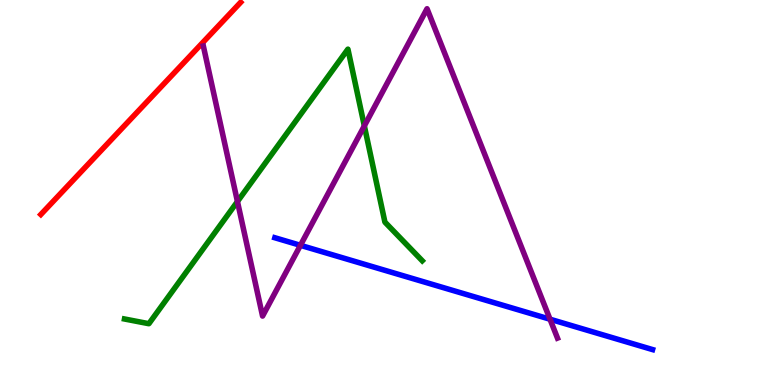[{'lines': ['blue', 'red'], 'intersections': []}, {'lines': ['green', 'red'], 'intersections': []}, {'lines': ['purple', 'red'], 'intersections': []}, {'lines': ['blue', 'green'], 'intersections': []}, {'lines': ['blue', 'purple'], 'intersections': [{'x': 3.88, 'y': 3.63}, {'x': 7.1, 'y': 1.71}]}, {'lines': ['green', 'purple'], 'intersections': [{'x': 3.06, 'y': 4.77}, {'x': 4.7, 'y': 6.73}]}]